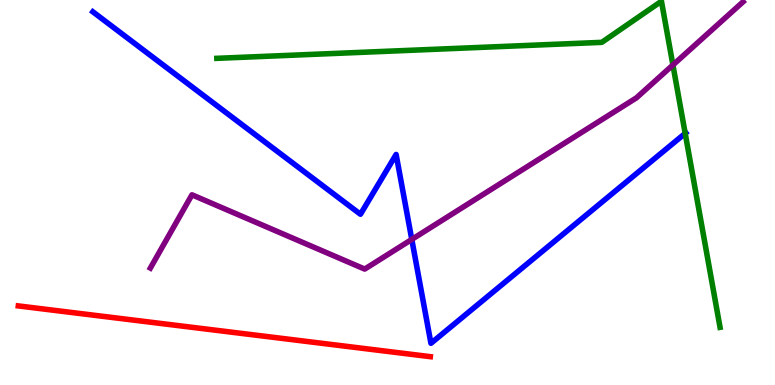[{'lines': ['blue', 'red'], 'intersections': []}, {'lines': ['green', 'red'], 'intersections': []}, {'lines': ['purple', 'red'], 'intersections': []}, {'lines': ['blue', 'green'], 'intersections': [{'x': 8.84, 'y': 6.54}]}, {'lines': ['blue', 'purple'], 'intersections': [{'x': 5.31, 'y': 3.78}]}, {'lines': ['green', 'purple'], 'intersections': [{'x': 8.68, 'y': 8.31}]}]